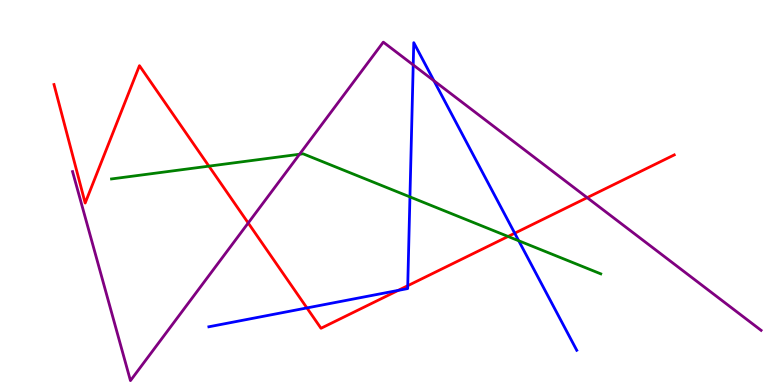[{'lines': ['blue', 'red'], 'intersections': [{'x': 3.96, 'y': 2.0}, {'x': 5.14, 'y': 2.46}, {'x': 5.26, 'y': 2.58}, {'x': 6.64, 'y': 3.94}]}, {'lines': ['green', 'red'], 'intersections': [{'x': 2.7, 'y': 5.68}, {'x': 6.56, 'y': 3.86}]}, {'lines': ['purple', 'red'], 'intersections': [{'x': 3.2, 'y': 4.21}, {'x': 7.58, 'y': 4.87}]}, {'lines': ['blue', 'green'], 'intersections': [{'x': 5.29, 'y': 4.89}, {'x': 6.69, 'y': 3.75}]}, {'lines': ['blue', 'purple'], 'intersections': [{'x': 5.33, 'y': 8.31}, {'x': 5.6, 'y': 7.9}]}, {'lines': ['green', 'purple'], 'intersections': [{'x': 3.87, 'y': 5.99}]}]